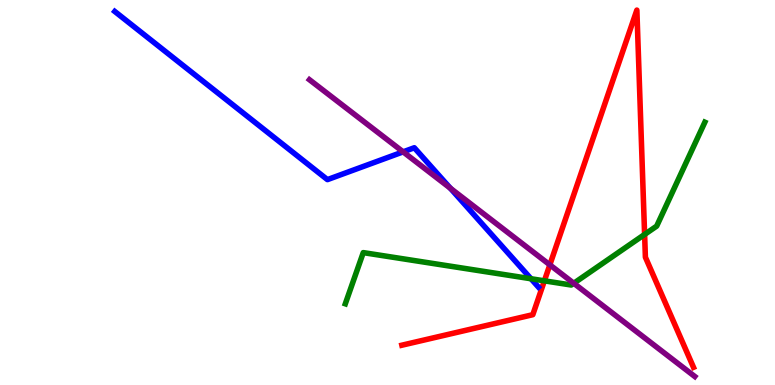[{'lines': ['blue', 'red'], 'intersections': []}, {'lines': ['green', 'red'], 'intersections': [{'x': 7.02, 'y': 2.71}, {'x': 8.32, 'y': 3.91}]}, {'lines': ['purple', 'red'], 'intersections': [{'x': 7.09, 'y': 3.12}]}, {'lines': ['blue', 'green'], 'intersections': [{'x': 6.85, 'y': 2.76}]}, {'lines': ['blue', 'purple'], 'intersections': [{'x': 5.2, 'y': 6.06}, {'x': 5.81, 'y': 5.11}]}, {'lines': ['green', 'purple'], 'intersections': [{'x': 7.4, 'y': 2.64}]}]